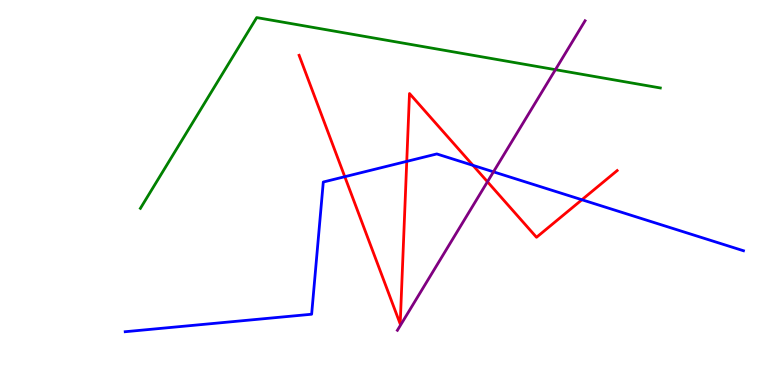[{'lines': ['blue', 'red'], 'intersections': [{'x': 4.45, 'y': 5.41}, {'x': 5.25, 'y': 5.81}, {'x': 6.1, 'y': 5.7}, {'x': 7.51, 'y': 4.81}]}, {'lines': ['green', 'red'], 'intersections': []}, {'lines': ['purple', 'red'], 'intersections': [{'x': 6.29, 'y': 5.28}]}, {'lines': ['blue', 'green'], 'intersections': []}, {'lines': ['blue', 'purple'], 'intersections': [{'x': 6.37, 'y': 5.54}]}, {'lines': ['green', 'purple'], 'intersections': [{'x': 7.17, 'y': 8.19}]}]